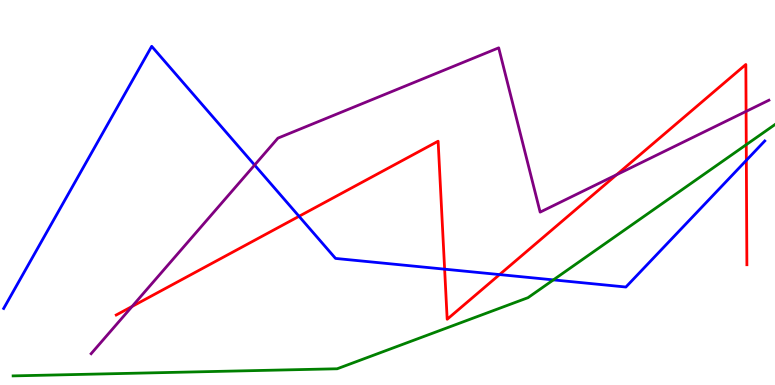[{'lines': ['blue', 'red'], 'intersections': [{'x': 3.86, 'y': 4.38}, {'x': 5.74, 'y': 3.01}, {'x': 6.45, 'y': 2.87}, {'x': 9.63, 'y': 5.84}]}, {'lines': ['green', 'red'], 'intersections': [{'x': 9.63, 'y': 6.24}]}, {'lines': ['purple', 'red'], 'intersections': [{'x': 1.7, 'y': 2.04}, {'x': 7.96, 'y': 5.46}, {'x': 9.63, 'y': 7.11}]}, {'lines': ['blue', 'green'], 'intersections': [{'x': 7.14, 'y': 2.73}]}, {'lines': ['blue', 'purple'], 'intersections': [{'x': 3.29, 'y': 5.71}]}, {'lines': ['green', 'purple'], 'intersections': []}]